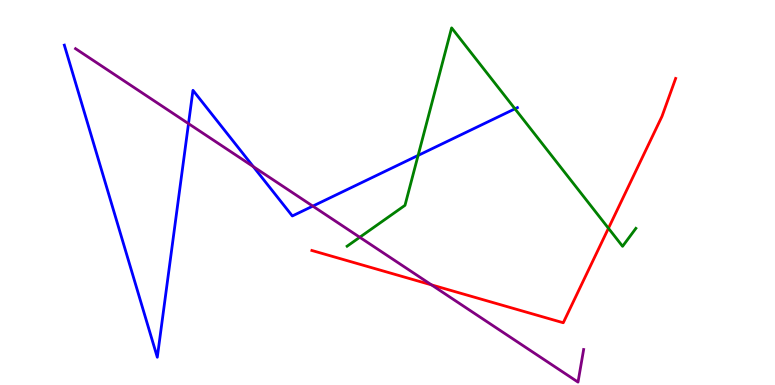[{'lines': ['blue', 'red'], 'intersections': []}, {'lines': ['green', 'red'], 'intersections': [{'x': 7.85, 'y': 4.07}]}, {'lines': ['purple', 'red'], 'intersections': [{'x': 5.57, 'y': 2.6}]}, {'lines': ['blue', 'green'], 'intersections': [{'x': 5.39, 'y': 5.96}, {'x': 6.64, 'y': 7.17}]}, {'lines': ['blue', 'purple'], 'intersections': [{'x': 2.43, 'y': 6.79}, {'x': 3.27, 'y': 5.67}, {'x': 4.04, 'y': 4.65}]}, {'lines': ['green', 'purple'], 'intersections': [{'x': 4.64, 'y': 3.84}]}]